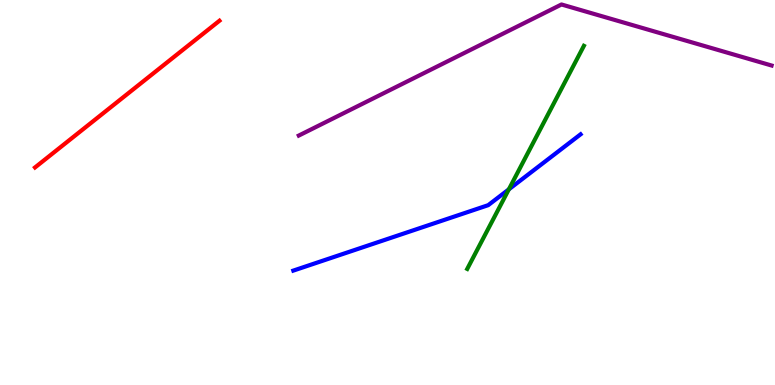[{'lines': ['blue', 'red'], 'intersections': []}, {'lines': ['green', 'red'], 'intersections': []}, {'lines': ['purple', 'red'], 'intersections': []}, {'lines': ['blue', 'green'], 'intersections': [{'x': 6.57, 'y': 5.08}]}, {'lines': ['blue', 'purple'], 'intersections': []}, {'lines': ['green', 'purple'], 'intersections': []}]